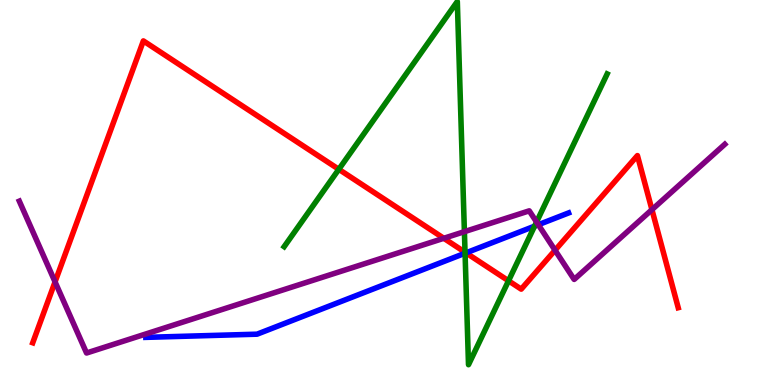[{'lines': ['blue', 'red'], 'intersections': [{'x': 6.01, 'y': 3.43}]}, {'lines': ['green', 'red'], 'intersections': [{'x': 4.37, 'y': 5.6}, {'x': 6.0, 'y': 3.45}, {'x': 6.56, 'y': 2.71}]}, {'lines': ['purple', 'red'], 'intersections': [{'x': 0.71, 'y': 2.68}, {'x': 5.73, 'y': 3.81}, {'x': 7.16, 'y': 3.5}, {'x': 8.41, 'y': 4.55}]}, {'lines': ['blue', 'green'], 'intersections': [{'x': 6.0, 'y': 3.42}, {'x': 6.9, 'y': 4.13}]}, {'lines': ['blue', 'purple'], 'intersections': [{'x': 6.95, 'y': 4.16}]}, {'lines': ['green', 'purple'], 'intersections': [{'x': 5.99, 'y': 3.98}, {'x': 6.92, 'y': 4.23}]}]